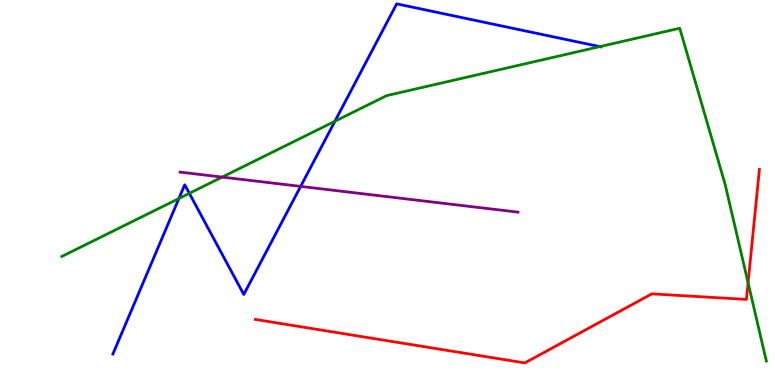[{'lines': ['blue', 'red'], 'intersections': []}, {'lines': ['green', 'red'], 'intersections': [{'x': 9.65, 'y': 2.66}]}, {'lines': ['purple', 'red'], 'intersections': []}, {'lines': ['blue', 'green'], 'intersections': [{'x': 2.31, 'y': 4.84}, {'x': 2.44, 'y': 4.98}, {'x': 4.32, 'y': 6.85}, {'x': 7.74, 'y': 8.79}]}, {'lines': ['blue', 'purple'], 'intersections': [{'x': 3.88, 'y': 5.16}]}, {'lines': ['green', 'purple'], 'intersections': [{'x': 2.87, 'y': 5.4}]}]